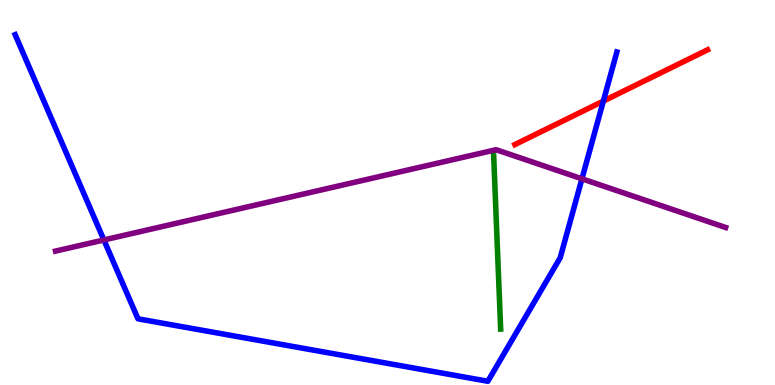[{'lines': ['blue', 'red'], 'intersections': [{'x': 7.79, 'y': 7.37}]}, {'lines': ['green', 'red'], 'intersections': []}, {'lines': ['purple', 'red'], 'intersections': []}, {'lines': ['blue', 'green'], 'intersections': []}, {'lines': ['blue', 'purple'], 'intersections': [{'x': 1.34, 'y': 3.77}, {'x': 7.51, 'y': 5.36}]}, {'lines': ['green', 'purple'], 'intersections': []}]